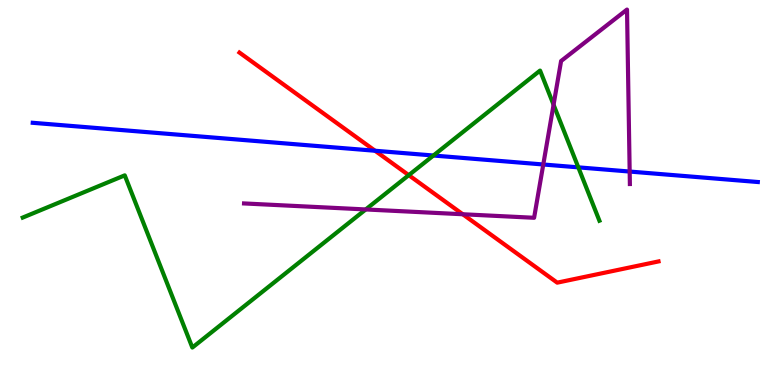[{'lines': ['blue', 'red'], 'intersections': [{'x': 4.84, 'y': 6.08}]}, {'lines': ['green', 'red'], 'intersections': [{'x': 5.27, 'y': 5.45}]}, {'lines': ['purple', 'red'], 'intersections': [{'x': 5.97, 'y': 4.43}]}, {'lines': ['blue', 'green'], 'intersections': [{'x': 5.59, 'y': 5.96}, {'x': 7.46, 'y': 5.65}]}, {'lines': ['blue', 'purple'], 'intersections': [{'x': 7.01, 'y': 5.73}, {'x': 8.12, 'y': 5.54}]}, {'lines': ['green', 'purple'], 'intersections': [{'x': 4.72, 'y': 4.56}, {'x': 7.14, 'y': 7.28}]}]